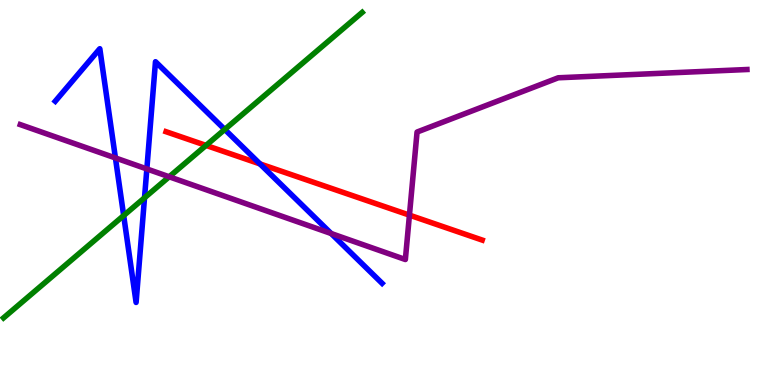[{'lines': ['blue', 'red'], 'intersections': [{'x': 3.35, 'y': 5.74}]}, {'lines': ['green', 'red'], 'intersections': [{'x': 2.66, 'y': 6.22}]}, {'lines': ['purple', 'red'], 'intersections': [{'x': 5.28, 'y': 4.41}]}, {'lines': ['blue', 'green'], 'intersections': [{'x': 1.6, 'y': 4.4}, {'x': 1.86, 'y': 4.86}, {'x': 2.9, 'y': 6.64}]}, {'lines': ['blue', 'purple'], 'intersections': [{'x': 1.49, 'y': 5.9}, {'x': 1.89, 'y': 5.61}, {'x': 4.27, 'y': 3.93}]}, {'lines': ['green', 'purple'], 'intersections': [{'x': 2.18, 'y': 5.41}]}]